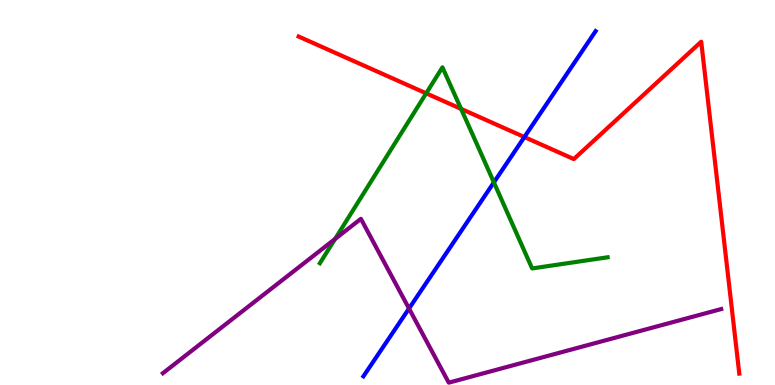[{'lines': ['blue', 'red'], 'intersections': [{'x': 6.77, 'y': 6.44}]}, {'lines': ['green', 'red'], 'intersections': [{'x': 5.5, 'y': 7.58}, {'x': 5.95, 'y': 7.17}]}, {'lines': ['purple', 'red'], 'intersections': []}, {'lines': ['blue', 'green'], 'intersections': [{'x': 6.37, 'y': 5.26}]}, {'lines': ['blue', 'purple'], 'intersections': [{'x': 5.28, 'y': 1.99}]}, {'lines': ['green', 'purple'], 'intersections': [{'x': 4.32, 'y': 3.79}]}]